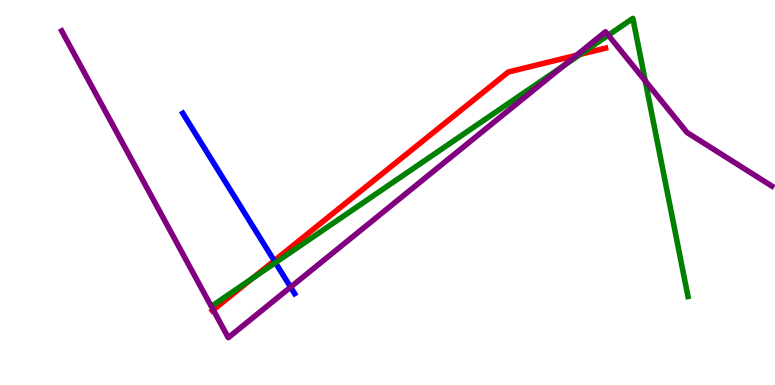[{'lines': ['blue', 'red'], 'intersections': [{'x': 3.54, 'y': 3.23}]}, {'lines': ['green', 'red'], 'intersections': [{'x': 3.26, 'y': 2.77}, {'x': 7.49, 'y': 8.59}]}, {'lines': ['purple', 'red'], 'intersections': [{'x': 2.75, 'y': 1.95}, {'x': 7.44, 'y': 8.56}]}, {'lines': ['blue', 'green'], 'intersections': [{'x': 3.55, 'y': 3.18}]}, {'lines': ['blue', 'purple'], 'intersections': [{'x': 3.75, 'y': 2.54}]}, {'lines': ['green', 'purple'], 'intersections': [{'x': 7.27, 'y': 8.29}, {'x': 7.85, 'y': 9.09}, {'x': 8.33, 'y': 7.9}]}]